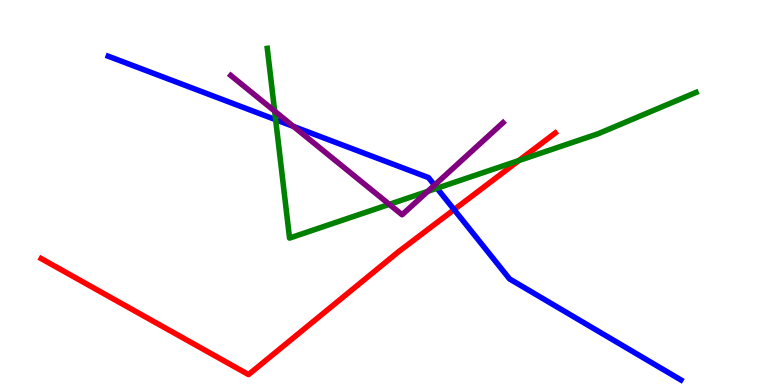[{'lines': ['blue', 'red'], 'intersections': [{'x': 5.86, 'y': 4.56}]}, {'lines': ['green', 'red'], 'intersections': [{'x': 6.7, 'y': 5.83}]}, {'lines': ['purple', 'red'], 'intersections': []}, {'lines': ['blue', 'green'], 'intersections': [{'x': 3.56, 'y': 6.89}, {'x': 5.64, 'y': 5.11}]}, {'lines': ['blue', 'purple'], 'intersections': [{'x': 3.79, 'y': 6.72}, {'x': 5.61, 'y': 5.19}]}, {'lines': ['green', 'purple'], 'intersections': [{'x': 3.54, 'y': 7.11}, {'x': 5.02, 'y': 4.69}, {'x': 5.52, 'y': 5.03}]}]